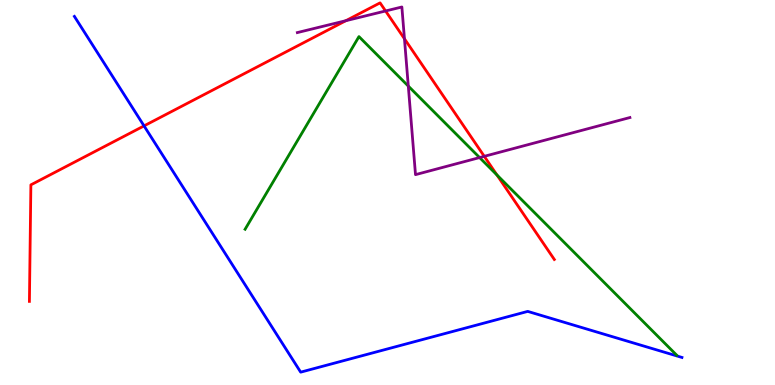[{'lines': ['blue', 'red'], 'intersections': [{'x': 1.86, 'y': 6.73}]}, {'lines': ['green', 'red'], 'intersections': [{'x': 6.41, 'y': 5.46}]}, {'lines': ['purple', 'red'], 'intersections': [{'x': 4.46, 'y': 9.46}, {'x': 4.98, 'y': 9.71}, {'x': 5.22, 'y': 8.99}, {'x': 6.25, 'y': 5.94}]}, {'lines': ['blue', 'green'], 'intersections': []}, {'lines': ['blue', 'purple'], 'intersections': []}, {'lines': ['green', 'purple'], 'intersections': [{'x': 5.27, 'y': 7.76}, {'x': 6.19, 'y': 5.91}]}]